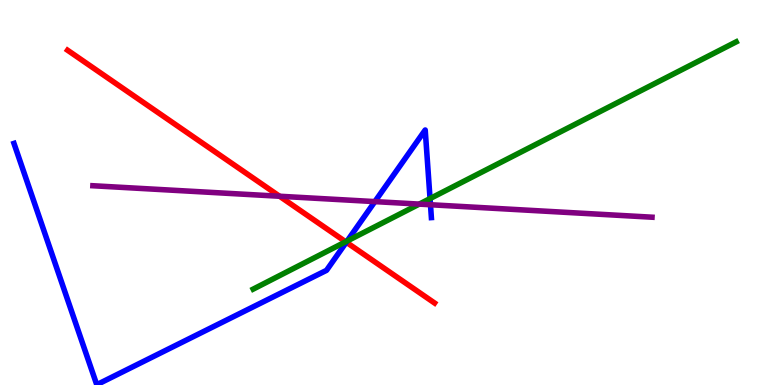[{'lines': ['blue', 'red'], 'intersections': [{'x': 4.47, 'y': 3.71}]}, {'lines': ['green', 'red'], 'intersections': [{'x': 4.46, 'y': 3.72}]}, {'lines': ['purple', 'red'], 'intersections': [{'x': 3.61, 'y': 4.9}]}, {'lines': ['blue', 'green'], 'intersections': [{'x': 4.48, 'y': 3.74}, {'x': 5.55, 'y': 4.84}]}, {'lines': ['blue', 'purple'], 'intersections': [{'x': 4.84, 'y': 4.76}, {'x': 5.55, 'y': 4.68}]}, {'lines': ['green', 'purple'], 'intersections': [{'x': 5.41, 'y': 4.7}]}]